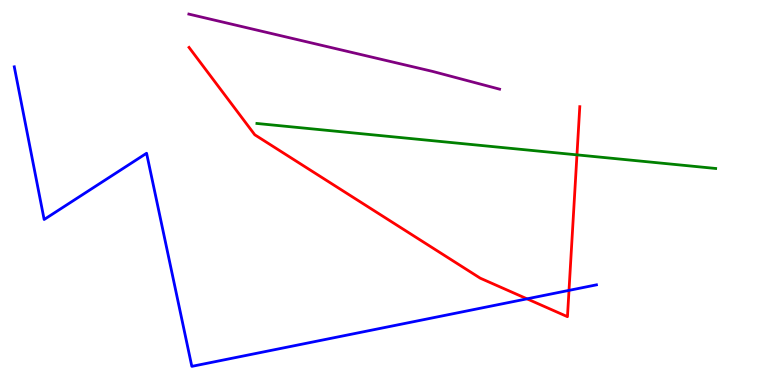[{'lines': ['blue', 'red'], 'intersections': [{'x': 6.8, 'y': 2.24}, {'x': 7.34, 'y': 2.46}]}, {'lines': ['green', 'red'], 'intersections': [{'x': 7.44, 'y': 5.98}]}, {'lines': ['purple', 'red'], 'intersections': []}, {'lines': ['blue', 'green'], 'intersections': []}, {'lines': ['blue', 'purple'], 'intersections': []}, {'lines': ['green', 'purple'], 'intersections': []}]